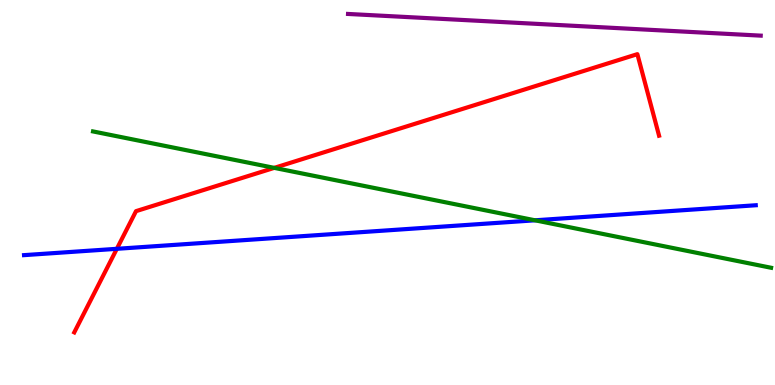[{'lines': ['blue', 'red'], 'intersections': [{'x': 1.51, 'y': 3.54}]}, {'lines': ['green', 'red'], 'intersections': [{'x': 3.54, 'y': 5.64}]}, {'lines': ['purple', 'red'], 'intersections': []}, {'lines': ['blue', 'green'], 'intersections': [{'x': 6.9, 'y': 4.28}]}, {'lines': ['blue', 'purple'], 'intersections': []}, {'lines': ['green', 'purple'], 'intersections': []}]